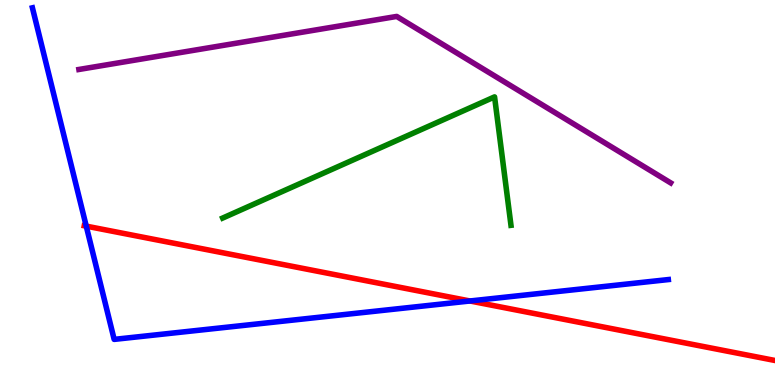[{'lines': ['blue', 'red'], 'intersections': [{'x': 1.11, 'y': 4.13}, {'x': 6.06, 'y': 2.18}]}, {'lines': ['green', 'red'], 'intersections': []}, {'lines': ['purple', 'red'], 'intersections': []}, {'lines': ['blue', 'green'], 'intersections': []}, {'lines': ['blue', 'purple'], 'intersections': []}, {'lines': ['green', 'purple'], 'intersections': []}]